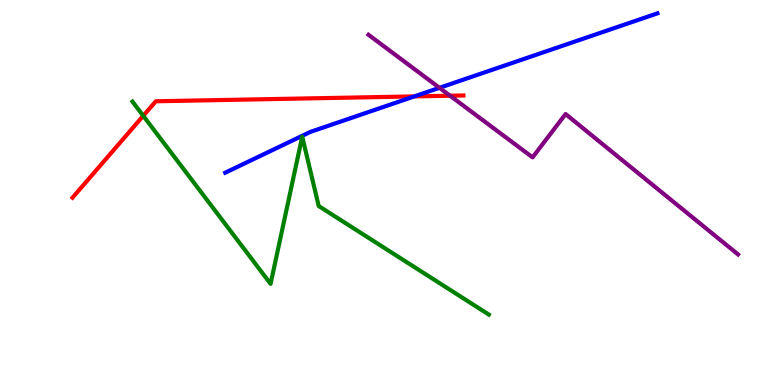[{'lines': ['blue', 'red'], 'intersections': [{'x': 5.35, 'y': 7.5}]}, {'lines': ['green', 'red'], 'intersections': [{'x': 1.85, 'y': 6.99}]}, {'lines': ['purple', 'red'], 'intersections': [{'x': 5.81, 'y': 7.51}]}, {'lines': ['blue', 'green'], 'intersections': []}, {'lines': ['blue', 'purple'], 'intersections': [{'x': 5.67, 'y': 7.72}]}, {'lines': ['green', 'purple'], 'intersections': []}]